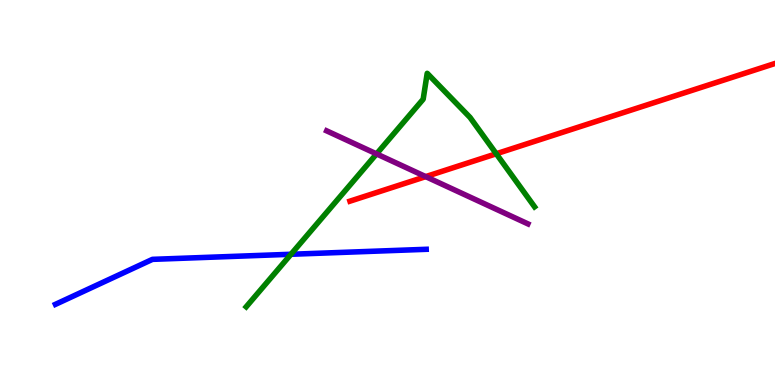[{'lines': ['blue', 'red'], 'intersections': []}, {'lines': ['green', 'red'], 'intersections': [{'x': 6.4, 'y': 6.01}]}, {'lines': ['purple', 'red'], 'intersections': [{'x': 5.49, 'y': 5.41}]}, {'lines': ['blue', 'green'], 'intersections': [{'x': 3.75, 'y': 3.4}]}, {'lines': ['blue', 'purple'], 'intersections': []}, {'lines': ['green', 'purple'], 'intersections': [{'x': 4.86, 'y': 6.0}]}]